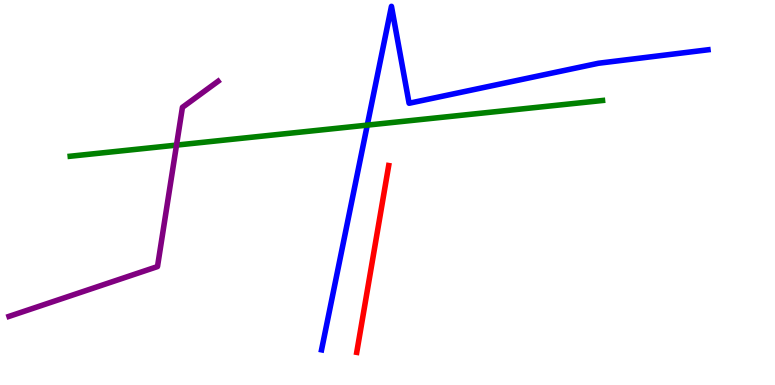[{'lines': ['blue', 'red'], 'intersections': []}, {'lines': ['green', 'red'], 'intersections': []}, {'lines': ['purple', 'red'], 'intersections': []}, {'lines': ['blue', 'green'], 'intersections': [{'x': 4.74, 'y': 6.75}]}, {'lines': ['blue', 'purple'], 'intersections': []}, {'lines': ['green', 'purple'], 'intersections': [{'x': 2.28, 'y': 6.23}]}]